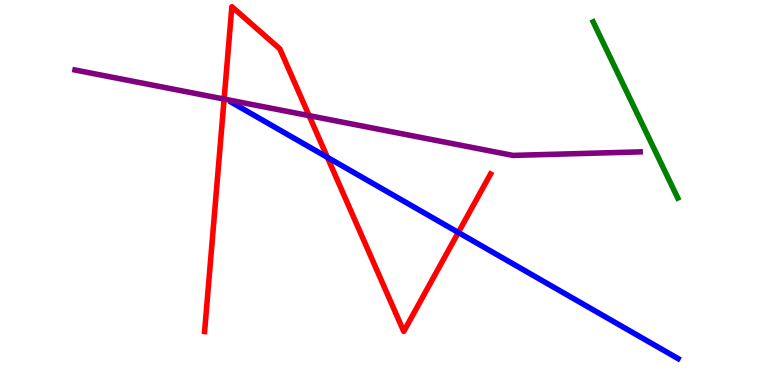[{'lines': ['blue', 'red'], 'intersections': [{'x': 4.22, 'y': 5.91}, {'x': 5.91, 'y': 3.96}]}, {'lines': ['green', 'red'], 'intersections': []}, {'lines': ['purple', 'red'], 'intersections': [{'x': 2.89, 'y': 7.43}, {'x': 3.99, 'y': 7.0}]}, {'lines': ['blue', 'green'], 'intersections': []}, {'lines': ['blue', 'purple'], 'intersections': []}, {'lines': ['green', 'purple'], 'intersections': []}]